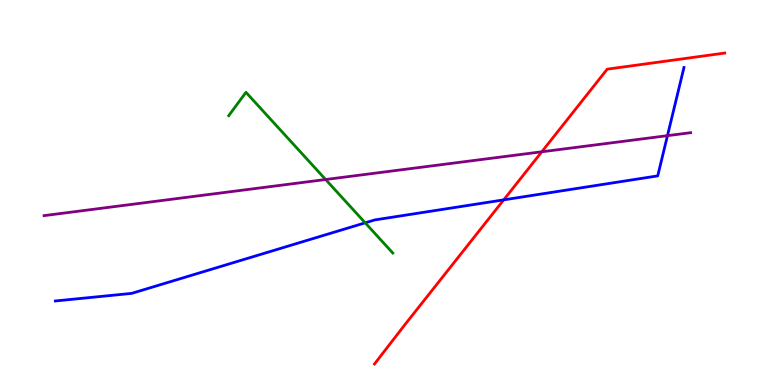[{'lines': ['blue', 'red'], 'intersections': [{'x': 6.5, 'y': 4.81}]}, {'lines': ['green', 'red'], 'intersections': []}, {'lines': ['purple', 'red'], 'intersections': [{'x': 6.99, 'y': 6.06}]}, {'lines': ['blue', 'green'], 'intersections': [{'x': 4.71, 'y': 4.21}]}, {'lines': ['blue', 'purple'], 'intersections': [{'x': 8.61, 'y': 6.48}]}, {'lines': ['green', 'purple'], 'intersections': [{'x': 4.2, 'y': 5.34}]}]